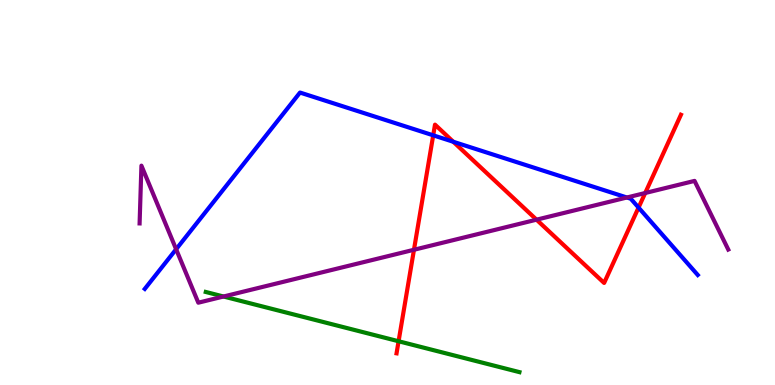[{'lines': ['blue', 'red'], 'intersections': [{'x': 5.59, 'y': 6.49}, {'x': 5.85, 'y': 6.32}, {'x': 8.24, 'y': 4.61}]}, {'lines': ['green', 'red'], 'intersections': [{'x': 5.14, 'y': 1.14}]}, {'lines': ['purple', 'red'], 'intersections': [{'x': 5.34, 'y': 3.51}, {'x': 6.92, 'y': 4.29}, {'x': 8.33, 'y': 4.99}]}, {'lines': ['blue', 'green'], 'intersections': []}, {'lines': ['blue', 'purple'], 'intersections': [{'x': 2.27, 'y': 3.53}, {'x': 8.09, 'y': 4.87}]}, {'lines': ['green', 'purple'], 'intersections': [{'x': 2.88, 'y': 2.3}]}]